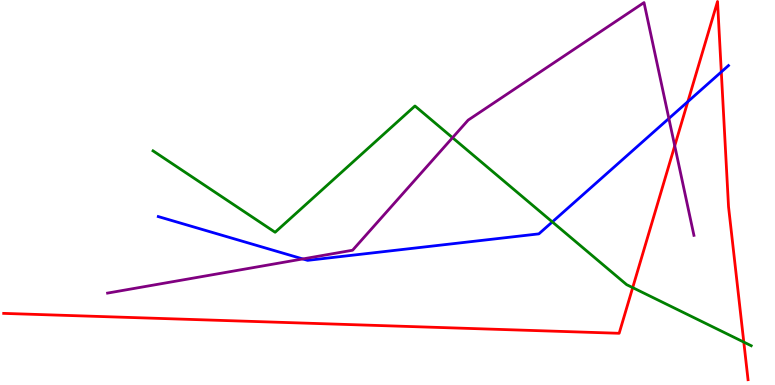[{'lines': ['blue', 'red'], 'intersections': [{'x': 8.88, 'y': 7.36}, {'x': 9.31, 'y': 8.13}]}, {'lines': ['green', 'red'], 'intersections': [{'x': 8.16, 'y': 2.53}, {'x': 9.6, 'y': 1.11}]}, {'lines': ['purple', 'red'], 'intersections': [{'x': 8.71, 'y': 6.21}]}, {'lines': ['blue', 'green'], 'intersections': [{'x': 7.13, 'y': 4.24}]}, {'lines': ['blue', 'purple'], 'intersections': [{'x': 3.91, 'y': 3.27}, {'x': 8.63, 'y': 6.92}]}, {'lines': ['green', 'purple'], 'intersections': [{'x': 5.84, 'y': 6.42}]}]